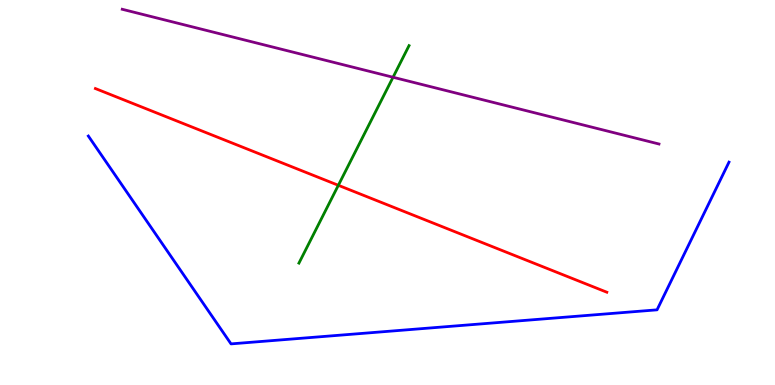[{'lines': ['blue', 'red'], 'intersections': []}, {'lines': ['green', 'red'], 'intersections': [{'x': 4.37, 'y': 5.19}]}, {'lines': ['purple', 'red'], 'intersections': []}, {'lines': ['blue', 'green'], 'intersections': []}, {'lines': ['blue', 'purple'], 'intersections': []}, {'lines': ['green', 'purple'], 'intersections': [{'x': 5.07, 'y': 7.99}]}]